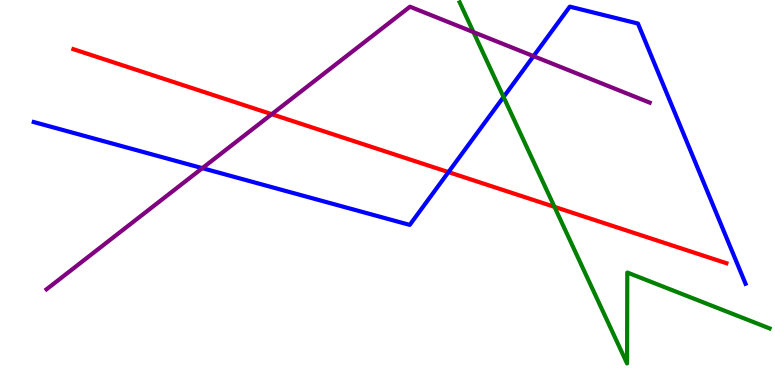[{'lines': ['blue', 'red'], 'intersections': [{'x': 5.79, 'y': 5.53}]}, {'lines': ['green', 'red'], 'intersections': [{'x': 7.15, 'y': 4.63}]}, {'lines': ['purple', 'red'], 'intersections': [{'x': 3.51, 'y': 7.03}]}, {'lines': ['blue', 'green'], 'intersections': [{'x': 6.5, 'y': 7.48}]}, {'lines': ['blue', 'purple'], 'intersections': [{'x': 2.61, 'y': 5.63}, {'x': 6.88, 'y': 8.54}]}, {'lines': ['green', 'purple'], 'intersections': [{'x': 6.11, 'y': 9.17}]}]